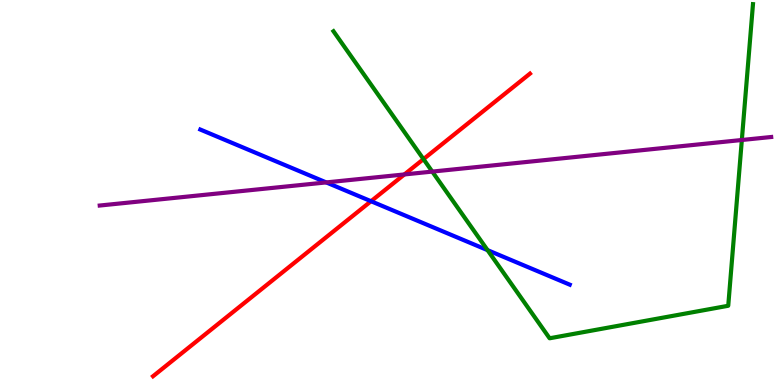[{'lines': ['blue', 'red'], 'intersections': [{'x': 4.79, 'y': 4.77}]}, {'lines': ['green', 'red'], 'intersections': [{'x': 5.46, 'y': 5.87}]}, {'lines': ['purple', 'red'], 'intersections': [{'x': 5.22, 'y': 5.47}]}, {'lines': ['blue', 'green'], 'intersections': [{'x': 6.29, 'y': 3.5}]}, {'lines': ['blue', 'purple'], 'intersections': [{'x': 4.21, 'y': 5.26}]}, {'lines': ['green', 'purple'], 'intersections': [{'x': 5.58, 'y': 5.54}, {'x': 9.57, 'y': 6.36}]}]